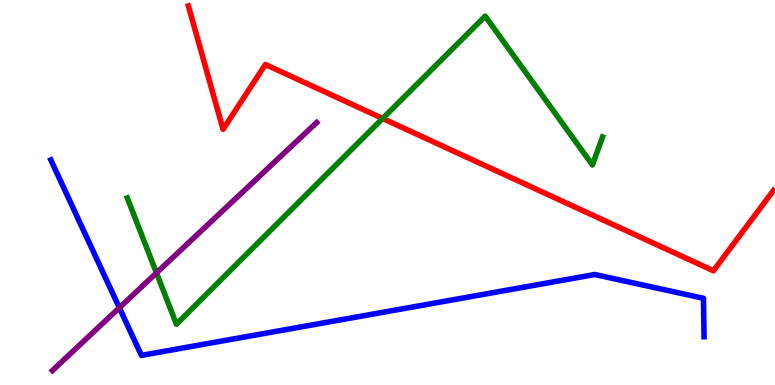[{'lines': ['blue', 'red'], 'intersections': []}, {'lines': ['green', 'red'], 'intersections': [{'x': 4.94, 'y': 6.92}]}, {'lines': ['purple', 'red'], 'intersections': []}, {'lines': ['blue', 'green'], 'intersections': []}, {'lines': ['blue', 'purple'], 'intersections': [{'x': 1.54, 'y': 2.01}]}, {'lines': ['green', 'purple'], 'intersections': [{'x': 2.02, 'y': 2.91}]}]